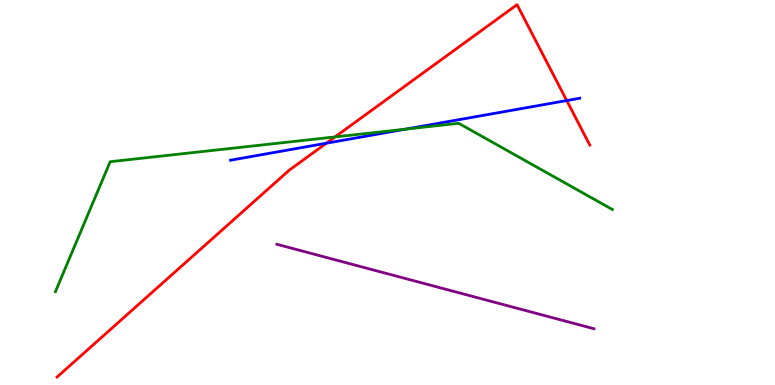[{'lines': ['blue', 'red'], 'intersections': [{'x': 4.21, 'y': 6.28}, {'x': 7.31, 'y': 7.39}]}, {'lines': ['green', 'red'], 'intersections': [{'x': 4.32, 'y': 6.44}]}, {'lines': ['purple', 'red'], 'intersections': []}, {'lines': ['blue', 'green'], 'intersections': [{'x': 5.23, 'y': 6.65}]}, {'lines': ['blue', 'purple'], 'intersections': []}, {'lines': ['green', 'purple'], 'intersections': []}]